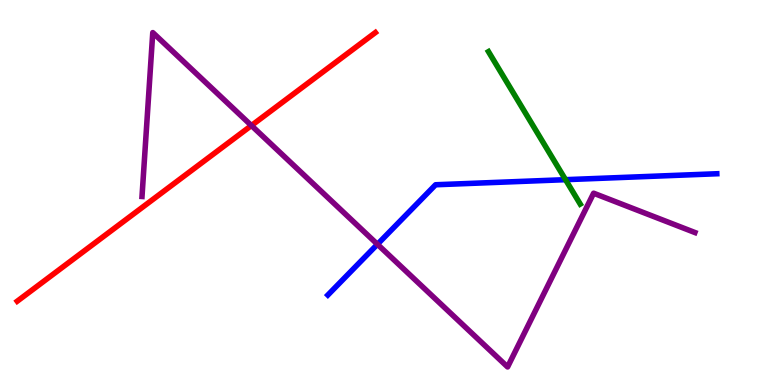[{'lines': ['blue', 'red'], 'intersections': []}, {'lines': ['green', 'red'], 'intersections': []}, {'lines': ['purple', 'red'], 'intersections': [{'x': 3.24, 'y': 6.74}]}, {'lines': ['blue', 'green'], 'intersections': [{'x': 7.3, 'y': 5.33}]}, {'lines': ['blue', 'purple'], 'intersections': [{'x': 4.87, 'y': 3.66}]}, {'lines': ['green', 'purple'], 'intersections': []}]